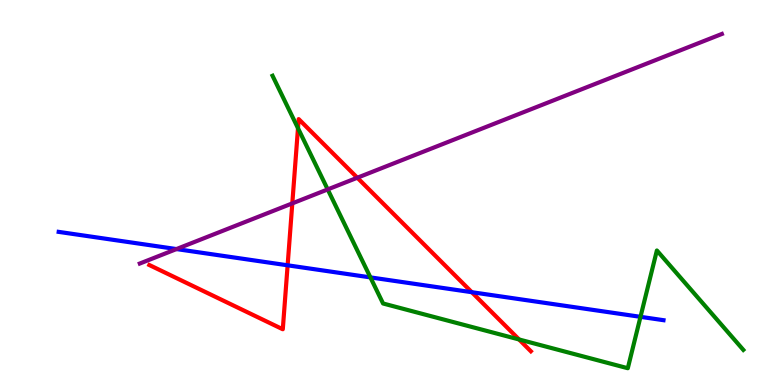[{'lines': ['blue', 'red'], 'intersections': [{'x': 3.71, 'y': 3.11}, {'x': 6.09, 'y': 2.41}]}, {'lines': ['green', 'red'], 'intersections': [{'x': 3.85, 'y': 6.67}, {'x': 6.7, 'y': 1.18}]}, {'lines': ['purple', 'red'], 'intersections': [{'x': 3.77, 'y': 4.72}, {'x': 4.61, 'y': 5.38}]}, {'lines': ['blue', 'green'], 'intersections': [{'x': 4.78, 'y': 2.8}, {'x': 8.26, 'y': 1.77}]}, {'lines': ['blue', 'purple'], 'intersections': [{'x': 2.28, 'y': 3.53}]}, {'lines': ['green', 'purple'], 'intersections': [{'x': 4.23, 'y': 5.08}]}]